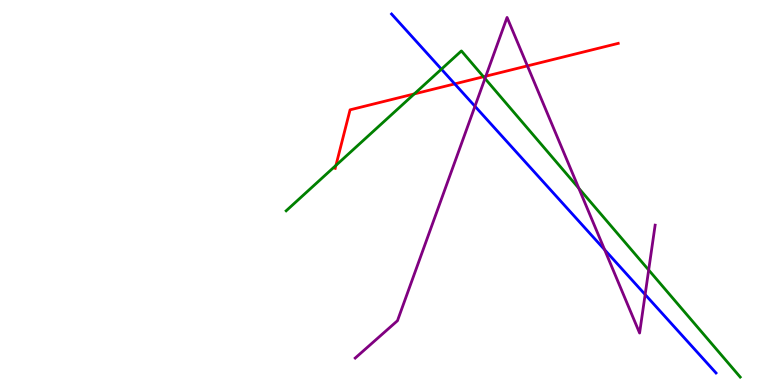[{'lines': ['blue', 'red'], 'intersections': [{'x': 5.87, 'y': 7.82}]}, {'lines': ['green', 'red'], 'intersections': [{'x': 4.33, 'y': 5.7}, {'x': 5.35, 'y': 7.56}, {'x': 6.24, 'y': 8.01}]}, {'lines': ['purple', 'red'], 'intersections': [{'x': 6.27, 'y': 8.02}, {'x': 6.81, 'y': 8.29}]}, {'lines': ['blue', 'green'], 'intersections': [{'x': 5.7, 'y': 8.2}]}, {'lines': ['blue', 'purple'], 'intersections': [{'x': 6.13, 'y': 7.24}, {'x': 7.8, 'y': 3.51}, {'x': 8.32, 'y': 2.35}]}, {'lines': ['green', 'purple'], 'intersections': [{'x': 6.26, 'y': 7.96}, {'x': 7.47, 'y': 5.11}, {'x': 8.37, 'y': 2.99}]}]